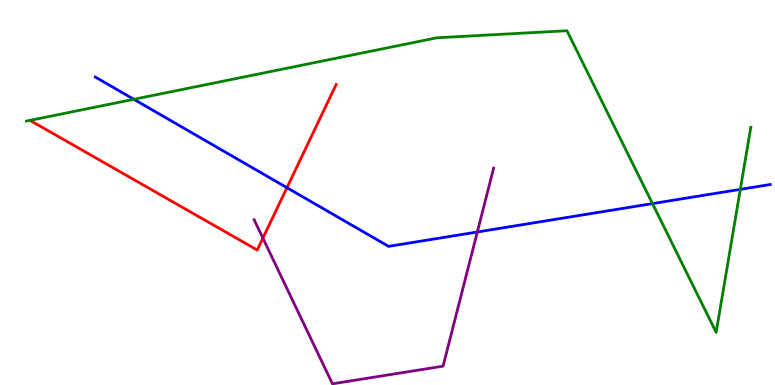[{'lines': ['blue', 'red'], 'intersections': [{'x': 3.7, 'y': 5.12}]}, {'lines': ['green', 'red'], 'intersections': []}, {'lines': ['purple', 'red'], 'intersections': [{'x': 3.39, 'y': 3.82}]}, {'lines': ['blue', 'green'], 'intersections': [{'x': 1.73, 'y': 7.42}, {'x': 8.42, 'y': 4.71}, {'x': 9.55, 'y': 5.08}]}, {'lines': ['blue', 'purple'], 'intersections': [{'x': 6.16, 'y': 3.97}]}, {'lines': ['green', 'purple'], 'intersections': []}]